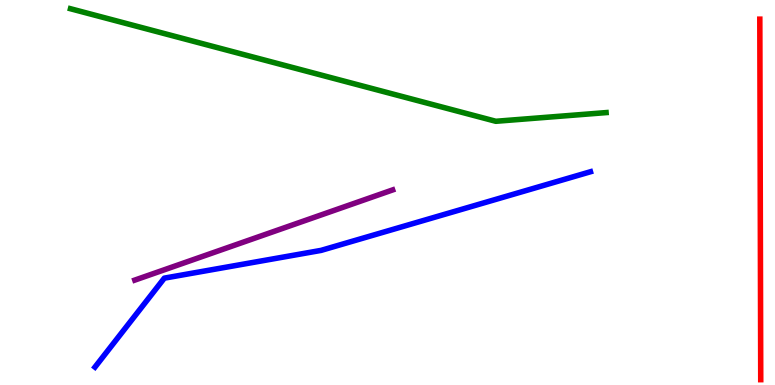[{'lines': ['blue', 'red'], 'intersections': []}, {'lines': ['green', 'red'], 'intersections': []}, {'lines': ['purple', 'red'], 'intersections': []}, {'lines': ['blue', 'green'], 'intersections': []}, {'lines': ['blue', 'purple'], 'intersections': []}, {'lines': ['green', 'purple'], 'intersections': []}]